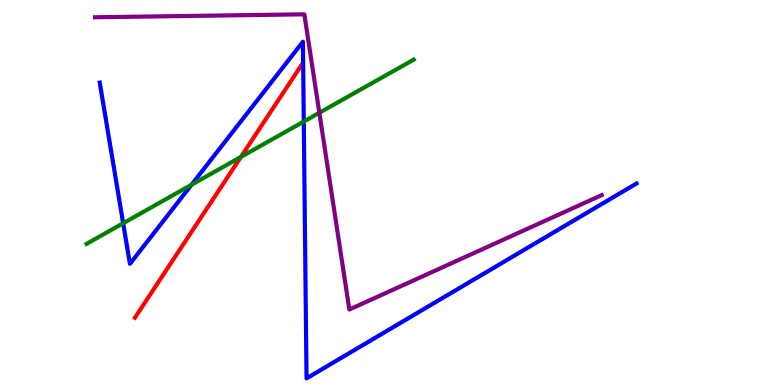[{'lines': ['blue', 'red'], 'intersections': []}, {'lines': ['green', 'red'], 'intersections': [{'x': 3.11, 'y': 5.92}]}, {'lines': ['purple', 'red'], 'intersections': []}, {'lines': ['blue', 'green'], 'intersections': [{'x': 1.59, 'y': 4.2}, {'x': 2.47, 'y': 5.2}, {'x': 3.92, 'y': 6.84}]}, {'lines': ['blue', 'purple'], 'intersections': []}, {'lines': ['green', 'purple'], 'intersections': [{'x': 4.12, 'y': 7.07}]}]